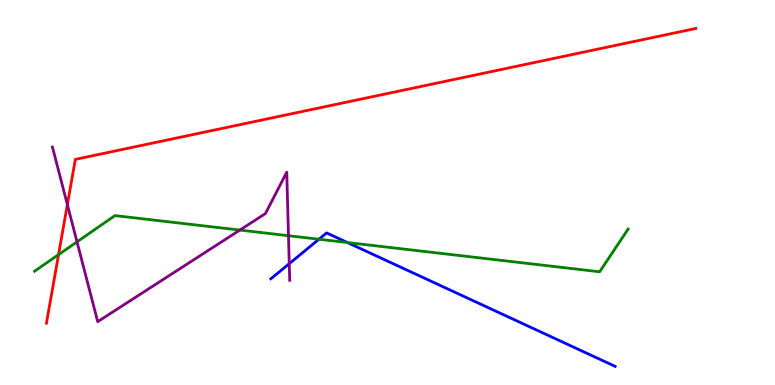[{'lines': ['blue', 'red'], 'intersections': []}, {'lines': ['green', 'red'], 'intersections': [{'x': 0.755, 'y': 3.39}]}, {'lines': ['purple', 'red'], 'intersections': [{'x': 0.869, 'y': 4.69}]}, {'lines': ['blue', 'green'], 'intersections': [{'x': 4.12, 'y': 3.79}, {'x': 4.48, 'y': 3.7}]}, {'lines': ['blue', 'purple'], 'intersections': [{'x': 3.73, 'y': 3.15}]}, {'lines': ['green', 'purple'], 'intersections': [{'x': 0.994, 'y': 3.72}, {'x': 3.1, 'y': 4.02}, {'x': 3.72, 'y': 3.88}]}]